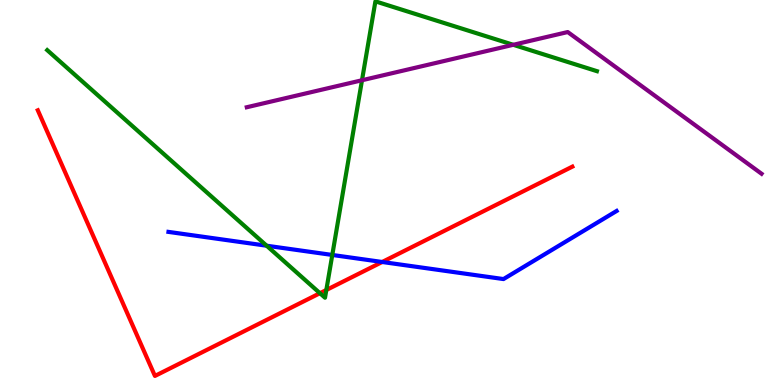[{'lines': ['blue', 'red'], 'intersections': [{'x': 4.93, 'y': 3.2}]}, {'lines': ['green', 'red'], 'intersections': [{'x': 4.13, 'y': 2.38}, {'x': 4.21, 'y': 2.47}]}, {'lines': ['purple', 'red'], 'intersections': []}, {'lines': ['blue', 'green'], 'intersections': [{'x': 3.44, 'y': 3.62}, {'x': 4.29, 'y': 3.38}]}, {'lines': ['blue', 'purple'], 'intersections': []}, {'lines': ['green', 'purple'], 'intersections': [{'x': 4.67, 'y': 7.92}, {'x': 6.62, 'y': 8.84}]}]